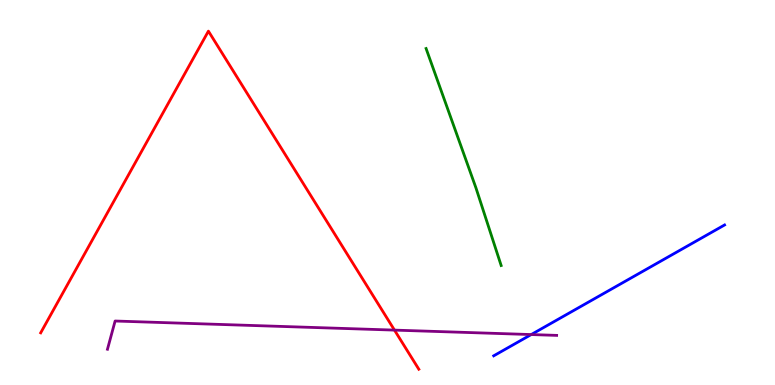[{'lines': ['blue', 'red'], 'intersections': []}, {'lines': ['green', 'red'], 'intersections': []}, {'lines': ['purple', 'red'], 'intersections': [{'x': 5.09, 'y': 1.43}]}, {'lines': ['blue', 'green'], 'intersections': []}, {'lines': ['blue', 'purple'], 'intersections': [{'x': 6.85, 'y': 1.31}]}, {'lines': ['green', 'purple'], 'intersections': []}]